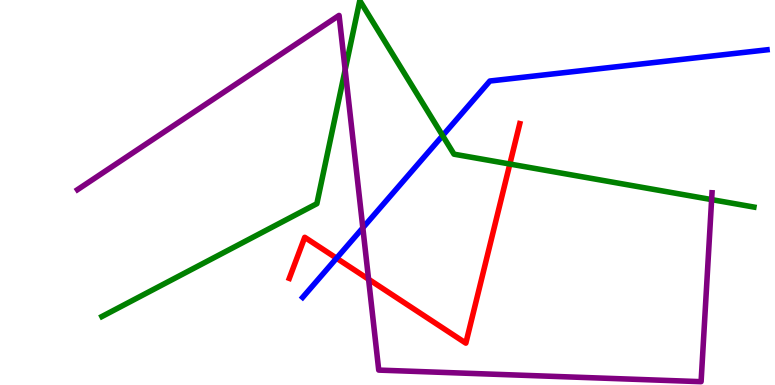[{'lines': ['blue', 'red'], 'intersections': [{'x': 4.34, 'y': 3.29}]}, {'lines': ['green', 'red'], 'intersections': [{'x': 6.58, 'y': 5.74}]}, {'lines': ['purple', 'red'], 'intersections': [{'x': 4.76, 'y': 2.75}]}, {'lines': ['blue', 'green'], 'intersections': [{'x': 5.71, 'y': 6.48}]}, {'lines': ['blue', 'purple'], 'intersections': [{'x': 4.68, 'y': 4.08}]}, {'lines': ['green', 'purple'], 'intersections': [{'x': 4.45, 'y': 8.19}, {'x': 9.18, 'y': 4.82}]}]